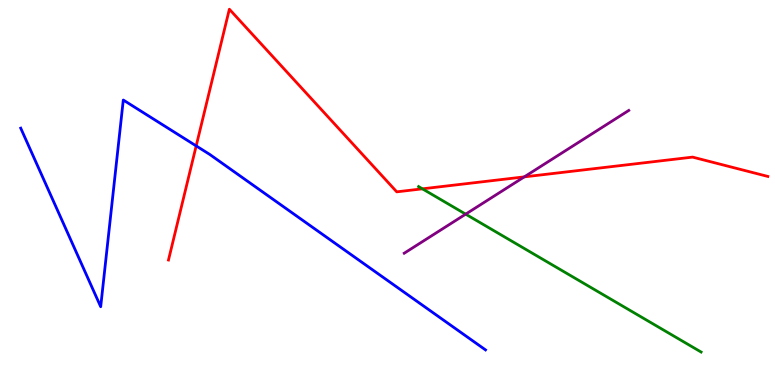[{'lines': ['blue', 'red'], 'intersections': [{'x': 2.53, 'y': 6.21}]}, {'lines': ['green', 'red'], 'intersections': [{'x': 5.45, 'y': 5.1}]}, {'lines': ['purple', 'red'], 'intersections': [{'x': 6.77, 'y': 5.41}]}, {'lines': ['blue', 'green'], 'intersections': []}, {'lines': ['blue', 'purple'], 'intersections': []}, {'lines': ['green', 'purple'], 'intersections': [{'x': 6.01, 'y': 4.44}]}]